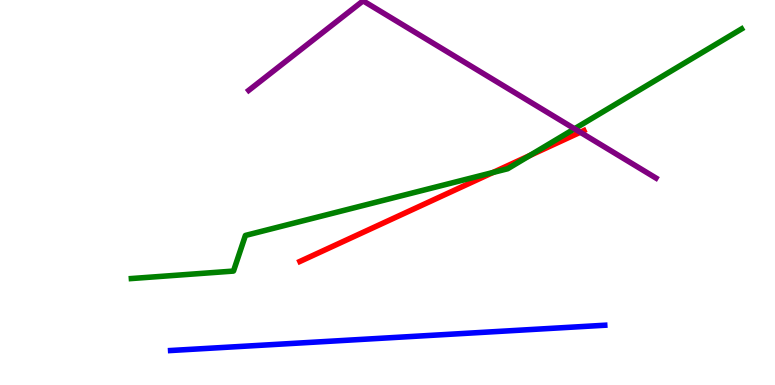[{'lines': ['blue', 'red'], 'intersections': []}, {'lines': ['green', 'red'], 'intersections': [{'x': 6.36, 'y': 5.52}, {'x': 6.84, 'y': 5.96}]}, {'lines': ['purple', 'red'], 'intersections': [{'x': 7.49, 'y': 6.56}]}, {'lines': ['blue', 'green'], 'intersections': []}, {'lines': ['blue', 'purple'], 'intersections': []}, {'lines': ['green', 'purple'], 'intersections': [{'x': 7.41, 'y': 6.66}]}]